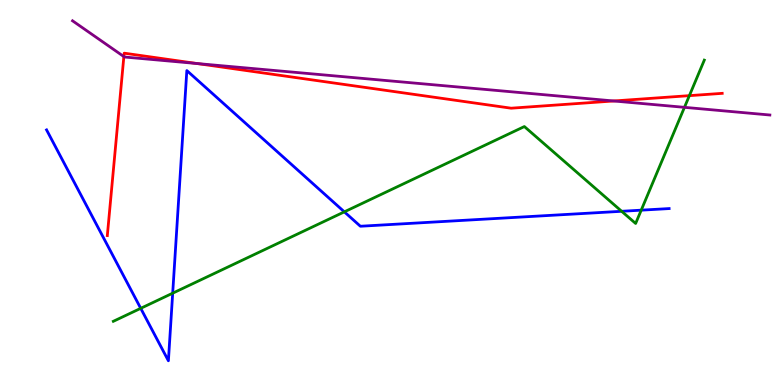[{'lines': ['blue', 'red'], 'intersections': []}, {'lines': ['green', 'red'], 'intersections': [{'x': 8.9, 'y': 7.52}]}, {'lines': ['purple', 'red'], 'intersections': [{'x': 1.6, 'y': 8.53}, {'x': 2.54, 'y': 8.35}, {'x': 7.92, 'y': 7.38}]}, {'lines': ['blue', 'green'], 'intersections': [{'x': 1.82, 'y': 1.99}, {'x': 2.23, 'y': 2.38}, {'x': 4.44, 'y': 4.5}, {'x': 8.02, 'y': 4.51}, {'x': 8.27, 'y': 4.54}]}, {'lines': ['blue', 'purple'], 'intersections': []}, {'lines': ['green', 'purple'], 'intersections': [{'x': 8.83, 'y': 7.21}]}]